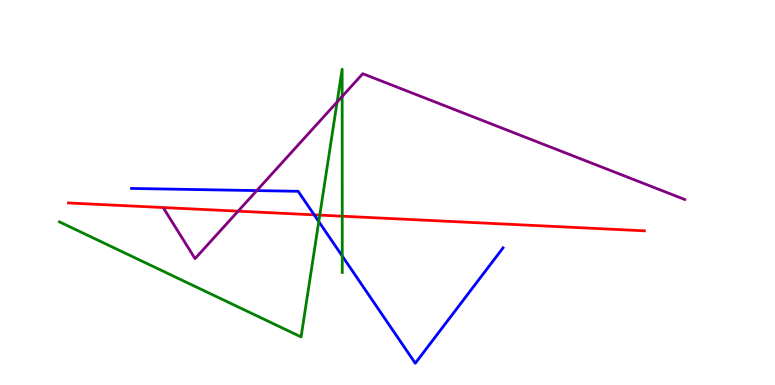[{'lines': ['blue', 'red'], 'intersections': [{'x': 4.05, 'y': 4.42}]}, {'lines': ['green', 'red'], 'intersections': [{'x': 4.13, 'y': 4.41}, {'x': 4.42, 'y': 4.38}]}, {'lines': ['purple', 'red'], 'intersections': [{'x': 3.07, 'y': 4.52}]}, {'lines': ['blue', 'green'], 'intersections': [{'x': 4.11, 'y': 4.24}, {'x': 4.42, 'y': 3.35}]}, {'lines': ['blue', 'purple'], 'intersections': [{'x': 3.31, 'y': 5.05}]}, {'lines': ['green', 'purple'], 'intersections': [{'x': 4.35, 'y': 7.35}, {'x': 4.42, 'y': 7.49}]}]